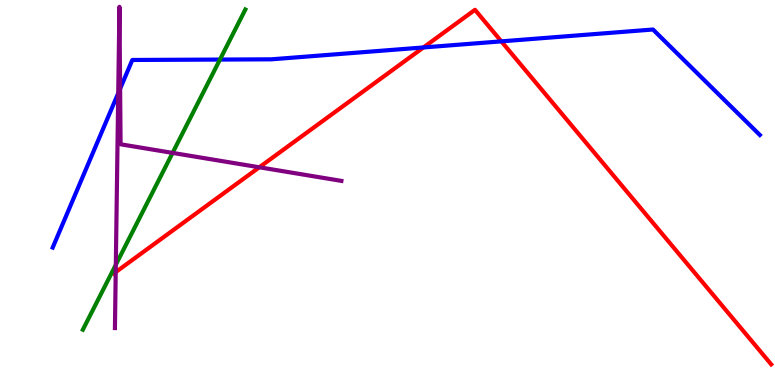[{'lines': ['blue', 'red'], 'intersections': [{'x': 5.46, 'y': 8.77}, {'x': 6.47, 'y': 8.93}]}, {'lines': ['green', 'red'], 'intersections': []}, {'lines': ['purple', 'red'], 'intersections': [{'x': 1.49, 'y': 2.93}, {'x': 3.35, 'y': 5.66}]}, {'lines': ['blue', 'green'], 'intersections': [{'x': 2.84, 'y': 8.45}]}, {'lines': ['blue', 'purple'], 'intersections': [{'x': 1.53, 'y': 7.58}, {'x': 1.55, 'y': 7.7}]}, {'lines': ['green', 'purple'], 'intersections': [{'x': 1.49, 'y': 3.12}, {'x': 2.23, 'y': 6.03}]}]